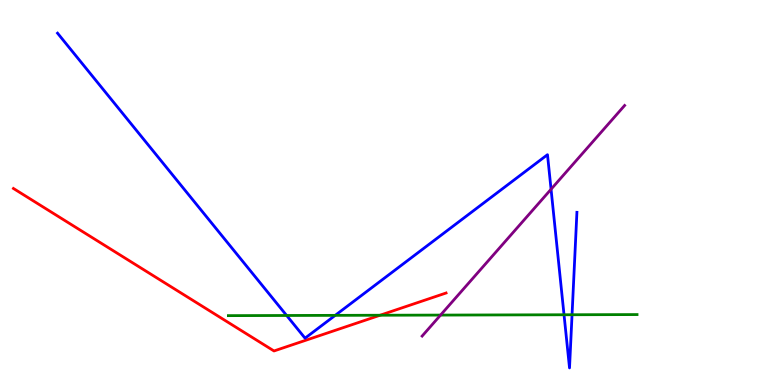[{'lines': ['blue', 'red'], 'intersections': []}, {'lines': ['green', 'red'], 'intersections': [{'x': 4.9, 'y': 1.81}]}, {'lines': ['purple', 'red'], 'intersections': []}, {'lines': ['blue', 'green'], 'intersections': [{'x': 3.7, 'y': 1.81}, {'x': 4.33, 'y': 1.81}, {'x': 7.28, 'y': 1.82}, {'x': 7.38, 'y': 1.82}]}, {'lines': ['blue', 'purple'], 'intersections': [{'x': 7.11, 'y': 5.08}]}, {'lines': ['green', 'purple'], 'intersections': [{'x': 5.68, 'y': 1.82}]}]